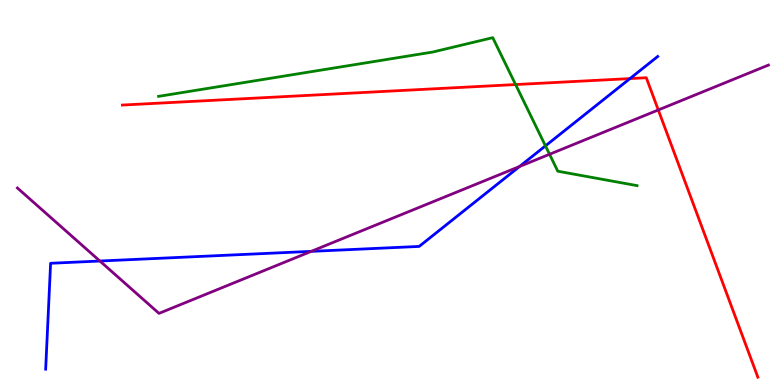[{'lines': ['blue', 'red'], 'intersections': [{'x': 8.13, 'y': 7.96}]}, {'lines': ['green', 'red'], 'intersections': [{'x': 6.65, 'y': 7.8}]}, {'lines': ['purple', 'red'], 'intersections': [{'x': 8.49, 'y': 7.14}]}, {'lines': ['blue', 'green'], 'intersections': [{'x': 7.04, 'y': 6.21}]}, {'lines': ['blue', 'purple'], 'intersections': [{'x': 1.29, 'y': 3.22}, {'x': 4.02, 'y': 3.47}, {'x': 6.7, 'y': 5.68}]}, {'lines': ['green', 'purple'], 'intersections': [{'x': 7.09, 'y': 5.99}]}]